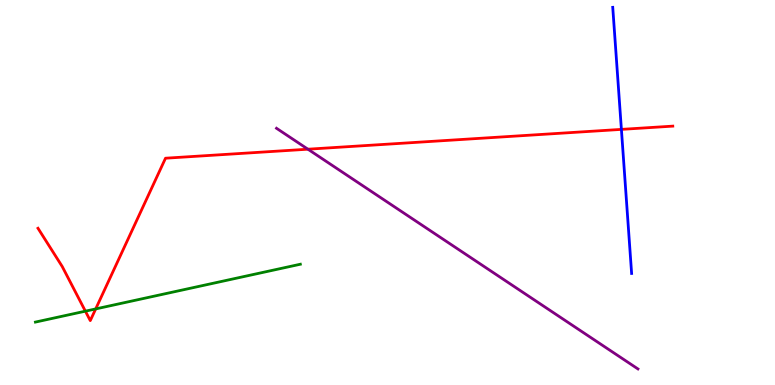[{'lines': ['blue', 'red'], 'intersections': [{'x': 8.02, 'y': 6.64}]}, {'lines': ['green', 'red'], 'intersections': [{'x': 1.1, 'y': 1.92}, {'x': 1.23, 'y': 1.98}]}, {'lines': ['purple', 'red'], 'intersections': [{'x': 3.97, 'y': 6.12}]}, {'lines': ['blue', 'green'], 'intersections': []}, {'lines': ['blue', 'purple'], 'intersections': []}, {'lines': ['green', 'purple'], 'intersections': []}]